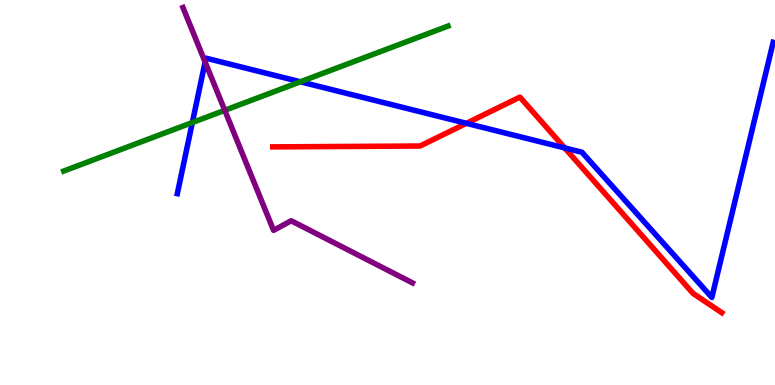[{'lines': ['blue', 'red'], 'intersections': [{'x': 6.02, 'y': 6.8}, {'x': 7.29, 'y': 6.16}]}, {'lines': ['green', 'red'], 'intersections': []}, {'lines': ['purple', 'red'], 'intersections': []}, {'lines': ['blue', 'green'], 'intersections': [{'x': 2.48, 'y': 6.82}, {'x': 3.88, 'y': 7.88}]}, {'lines': ['blue', 'purple'], 'intersections': [{'x': 2.65, 'y': 8.39}]}, {'lines': ['green', 'purple'], 'intersections': [{'x': 2.9, 'y': 7.13}]}]